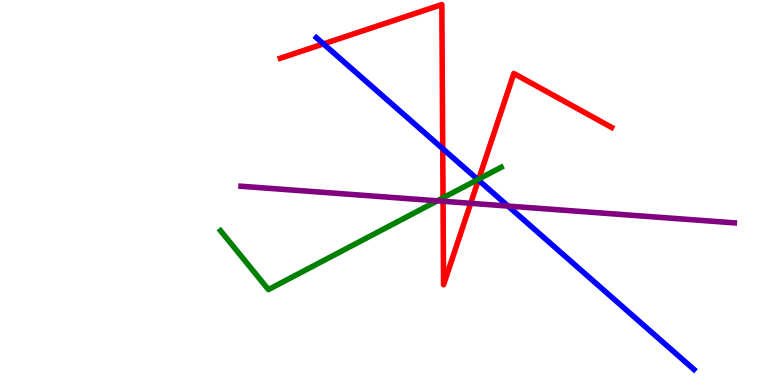[{'lines': ['blue', 'red'], 'intersections': [{'x': 4.17, 'y': 8.86}, {'x': 5.71, 'y': 6.14}, {'x': 6.17, 'y': 5.32}]}, {'lines': ['green', 'red'], 'intersections': [{'x': 5.72, 'y': 4.86}, {'x': 6.18, 'y': 5.35}]}, {'lines': ['purple', 'red'], 'intersections': [{'x': 5.72, 'y': 4.77}, {'x': 6.07, 'y': 4.72}]}, {'lines': ['blue', 'green'], 'intersections': [{'x': 6.17, 'y': 5.34}]}, {'lines': ['blue', 'purple'], 'intersections': [{'x': 6.56, 'y': 4.65}]}, {'lines': ['green', 'purple'], 'intersections': [{'x': 5.64, 'y': 4.78}]}]